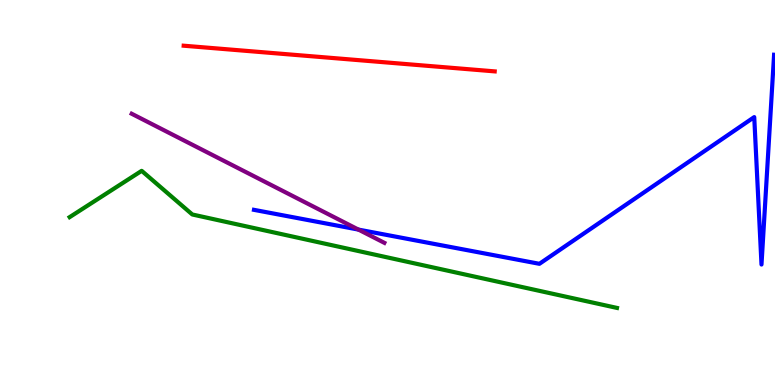[{'lines': ['blue', 'red'], 'intersections': []}, {'lines': ['green', 'red'], 'intersections': []}, {'lines': ['purple', 'red'], 'intersections': []}, {'lines': ['blue', 'green'], 'intersections': []}, {'lines': ['blue', 'purple'], 'intersections': [{'x': 4.63, 'y': 4.04}]}, {'lines': ['green', 'purple'], 'intersections': []}]